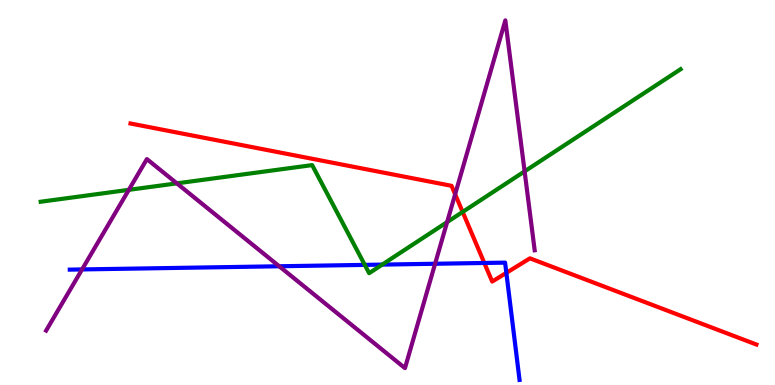[{'lines': ['blue', 'red'], 'intersections': [{'x': 6.25, 'y': 3.17}, {'x': 6.53, 'y': 2.91}]}, {'lines': ['green', 'red'], 'intersections': [{'x': 5.97, 'y': 4.5}]}, {'lines': ['purple', 'red'], 'intersections': [{'x': 5.87, 'y': 4.95}]}, {'lines': ['blue', 'green'], 'intersections': [{'x': 4.71, 'y': 3.12}, {'x': 4.93, 'y': 3.13}]}, {'lines': ['blue', 'purple'], 'intersections': [{'x': 1.06, 'y': 3.0}, {'x': 3.6, 'y': 3.08}, {'x': 5.61, 'y': 3.15}]}, {'lines': ['green', 'purple'], 'intersections': [{'x': 1.66, 'y': 5.07}, {'x': 2.28, 'y': 5.24}, {'x': 5.77, 'y': 4.23}, {'x': 6.77, 'y': 5.55}]}]